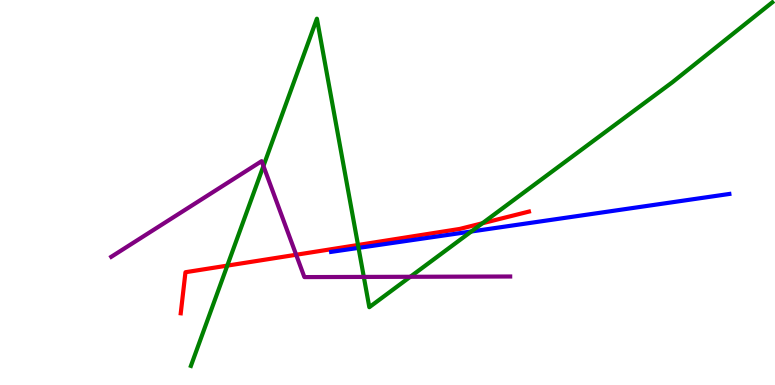[{'lines': ['blue', 'red'], 'intersections': []}, {'lines': ['green', 'red'], 'intersections': [{'x': 2.93, 'y': 3.1}, {'x': 4.62, 'y': 3.64}, {'x': 6.22, 'y': 4.2}]}, {'lines': ['purple', 'red'], 'intersections': [{'x': 3.82, 'y': 3.38}]}, {'lines': ['blue', 'green'], 'intersections': [{'x': 4.63, 'y': 3.56}, {'x': 6.08, 'y': 3.99}]}, {'lines': ['blue', 'purple'], 'intersections': []}, {'lines': ['green', 'purple'], 'intersections': [{'x': 3.4, 'y': 5.69}, {'x': 4.69, 'y': 2.81}, {'x': 5.29, 'y': 2.81}]}]